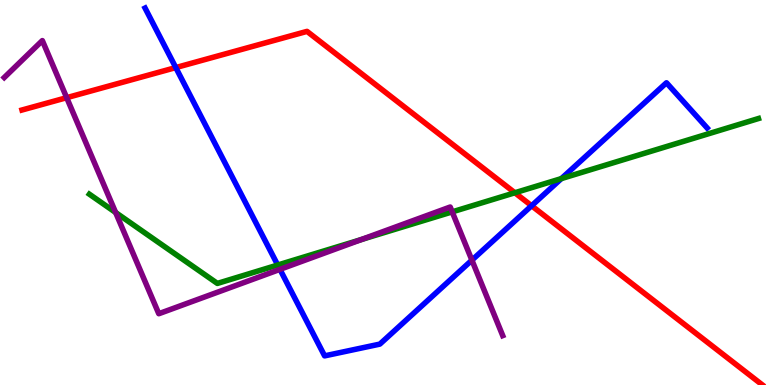[{'lines': ['blue', 'red'], 'intersections': [{'x': 2.27, 'y': 8.24}, {'x': 6.86, 'y': 4.66}]}, {'lines': ['green', 'red'], 'intersections': [{'x': 6.64, 'y': 4.99}]}, {'lines': ['purple', 'red'], 'intersections': [{'x': 0.86, 'y': 7.46}]}, {'lines': ['blue', 'green'], 'intersections': [{'x': 3.58, 'y': 3.12}, {'x': 7.24, 'y': 5.36}]}, {'lines': ['blue', 'purple'], 'intersections': [{'x': 3.61, 'y': 3.0}, {'x': 6.09, 'y': 3.24}]}, {'lines': ['green', 'purple'], 'intersections': [{'x': 1.49, 'y': 4.48}, {'x': 4.66, 'y': 3.78}, {'x': 5.83, 'y': 4.5}]}]